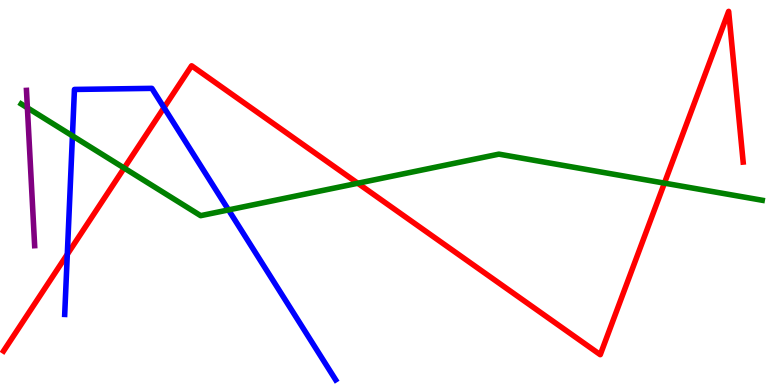[{'lines': ['blue', 'red'], 'intersections': [{'x': 0.868, 'y': 3.39}, {'x': 2.12, 'y': 7.2}]}, {'lines': ['green', 'red'], 'intersections': [{'x': 1.6, 'y': 5.63}, {'x': 4.62, 'y': 5.24}, {'x': 8.57, 'y': 5.24}]}, {'lines': ['purple', 'red'], 'intersections': []}, {'lines': ['blue', 'green'], 'intersections': [{'x': 0.935, 'y': 6.47}, {'x': 2.95, 'y': 4.55}]}, {'lines': ['blue', 'purple'], 'intersections': []}, {'lines': ['green', 'purple'], 'intersections': [{'x': 0.353, 'y': 7.2}]}]